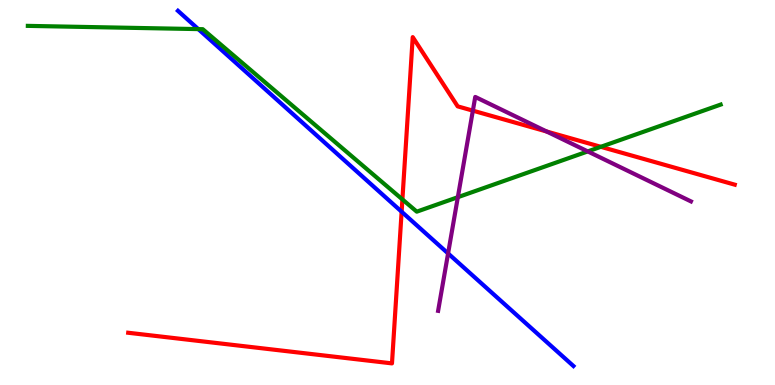[{'lines': ['blue', 'red'], 'intersections': [{'x': 5.18, 'y': 4.5}]}, {'lines': ['green', 'red'], 'intersections': [{'x': 5.19, 'y': 4.82}, {'x': 7.75, 'y': 6.19}]}, {'lines': ['purple', 'red'], 'intersections': [{'x': 6.1, 'y': 7.13}, {'x': 7.05, 'y': 6.58}]}, {'lines': ['blue', 'green'], 'intersections': [{'x': 2.56, 'y': 9.24}]}, {'lines': ['blue', 'purple'], 'intersections': [{'x': 5.78, 'y': 3.42}]}, {'lines': ['green', 'purple'], 'intersections': [{'x': 5.91, 'y': 4.88}, {'x': 7.58, 'y': 6.07}]}]